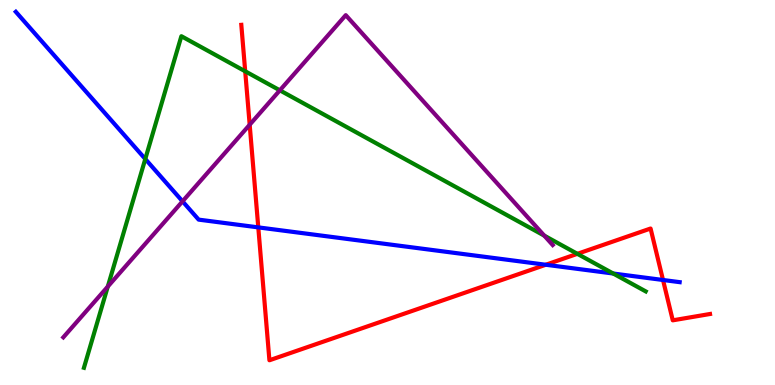[{'lines': ['blue', 'red'], 'intersections': [{'x': 3.33, 'y': 4.09}, {'x': 7.04, 'y': 3.12}, {'x': 8.56, 'y': 2.73}]}, {'lines': ['green', 'red'], 'intersections': [{'x': 3.16, 'y': 8.15}, {'x': 7.45, 'y': 3.41}]}, {'lines': ['purple', 'red'], 'intersections': [{'x': 3.22, 'y': 6.76}]}, {'lines': ['blue', 'green'], 'intersections': [{'x': 1.87, 'y': 5.87}, {'x': 7.91, 'y': 2.9}]}, {'lines': ['blue', 'purple'], 'intersections': [{'x': 2.36, 'y': 4.77}]}, {'lines': ['green', 'purple'], 'intersections': [{'x': 1.39, 'y': 2.56}, {'x': 3.61, 'y': 7.65}, {'x': 7.02, 'y': 3.88}]}]